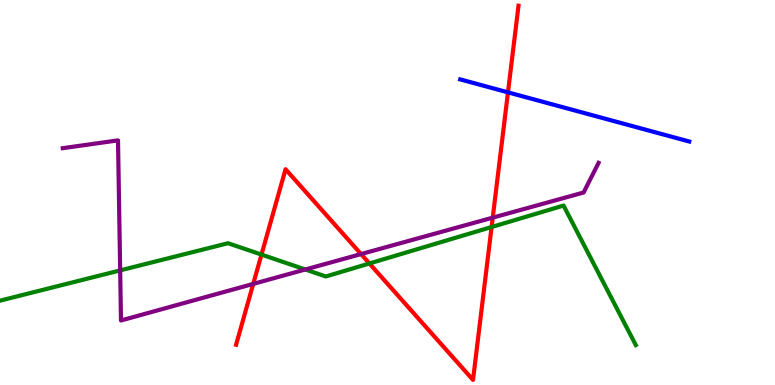[{'lines': ['blue', 'red'], 'intersections': [{'x': 6.55, 'y': 7.6}]}, {'lines': ['green', 'red'], 'intersections': [{'x': 3.37, 'y': 3.39}, {'x': 4.77, 'y': 3.16}, {'x': 6.34, 'y': 4.1}]}, {'lines': ['purple', 'red'], 'intersections': [{'x': 3.27, 'y': 2.63}, {'x': 4.66, 'y': 3.4}, {'x': 6.36, 'y': 4.35}]}, {'lines': ['blue', 'green'], 'intersections': []}, {'lines': ['blue', 'purple'], 'intersections': []}, {'lines': ['green', 'purple'], 'intersections': [{'x': 1.55, 'y': 2.98}, {'x': 3.94, 'y': 3.0}]}]